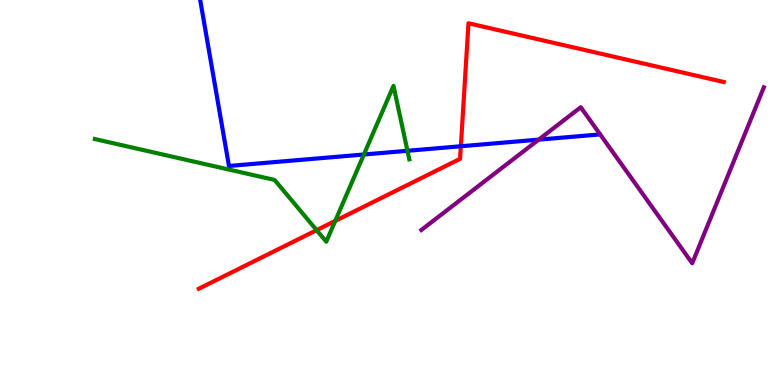[{'lines': ['blue', 'red'], 'intersections': [{'x': 5.95, 'y': 6.2}]}, {'lines': ['green', 'red'], 'intersections': [{'x': 4.09, 'y': 4.02}, {'x': 4.33, 'y': 4.26}]}, {'lines': ['purple', 'red'], 'intersections': []}, {'lines': ['blue', 'green'], 'intersections': [{'x': 4.7, 'y': 5.99}, {'x': 5.26, 'y': 6.08}]}, {'lines': ['blue', 'purple'], 'intersections': [{'x': 6.95, 'y': 6.37}]}, {'lines': ['green', 'purple'], 'intersections': []}]